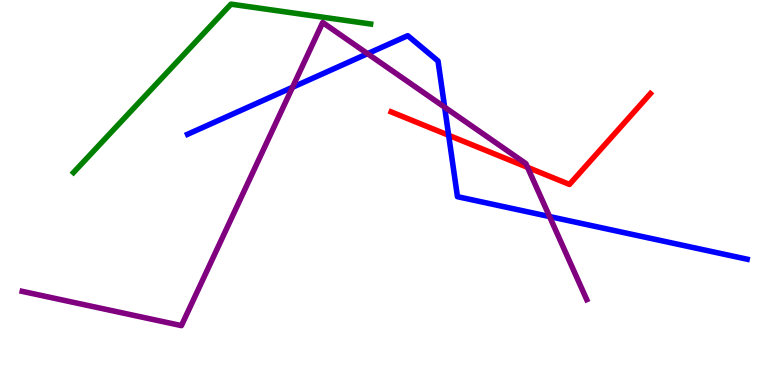[{'lines': ['blue', 'red'], 'intersections': [{'x': 5.79, 'y': 6.49}]}, {'lines': ['green', 'red'], 'intersections': []}, {'lines': ['purple', 'red'], 'intersections': [{'x': 6.81, 'y': 5.65}]}, {'lines': ['blue', 'green'], 'intersections': []}, {'lines': ['blue', 'purple'], 'intersections': [{'x': 3.77, 'y': 7.73}, {'x': 4.74, 'y': 8.61}, {'x': 5.74, 'y': 7.22}, {'x': 7.09, 'y': 4.38}]}, {'lines': ['green', 'purple'], 'intersections': []}]